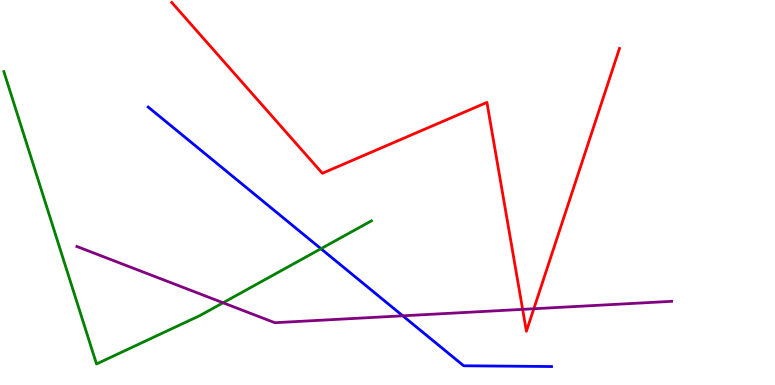[{'lines': ['blue', 'red'], 'intersections': []}, {'lines': ['green', 'red'], 'intersections': []}, {'lines': ['purple', 'red'], 'intersections': [{'x': 6.74, 'y': 1.96}, {'x': 6.89, 'y': 1.98}]}, {'lines': ['blue', 'green'], 'intersections': [{'x': 4.14, 'y': 3.54}]}, {'lines': ['blue', 'purple'], 'intersections': [{'x': 5.2, 'y': 1.8}]}, {'lines': ['green', 'purple'], 'intersections': [{'x': 2.88, 'y': 2.14}]}]